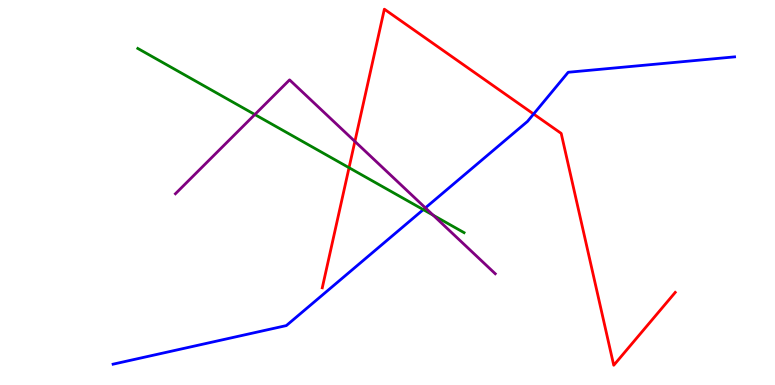[{'lines': ['blue', 'red'], 'intersections': [{'x': 6.89, 'y': 7.04}]}, {'lines': ['green', 'red'], 'intersections': [{'x': 4.5, 'y': 5.64}]}, {'lines': ['purple', 'red'], 'intersections': [{'x': 4.58, 'y': 6.33}]}, {'lines': ['blue', 'green'], 'intersections': [{'x': 5.46, 'y': 4.56}]}, {'lines': ['blue', 'purple'], 'intersections': [{'x': 5.49, 'y': 4.6}]}, {'lines': ['green', 'purple'], 'intersections': [{'x': 3.29, 'y': 7.03}, {'x': 5.59, 'y': 4.41}]}]